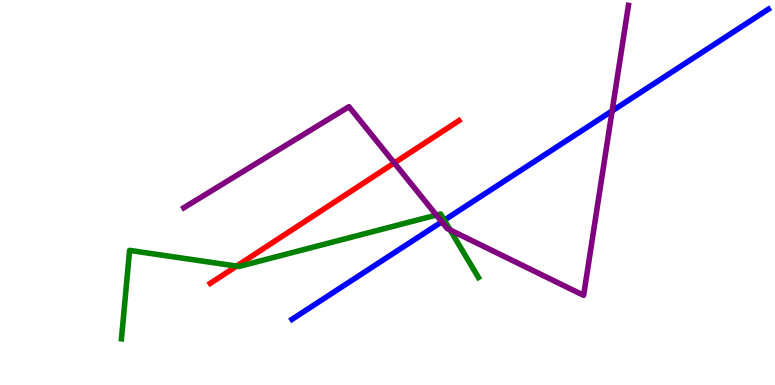[{'lines': ['blue', 'red'], 'intersections': []}, {'lines': ['green', 'red'], 'intersections': [{'x': 3.05, 'y': 3.09}]}, {'lines': ['purple', 'red'], 'intersections': [{'x': 5.09, 'y': 5.77}]}, {'lines': ['blue', 'green'], 'intersections': [{'x': 5.73, 'y': 4.28}]}, {'lines': ['blue', 'purple'], 'intersections': [{'x': 5.7, 'y': 4.24}, {'x': 7.9, 'y': 7.12}]}, {'lines': ['green', 'purple'], 'intersections': [{'x': 5.63, 'y': 4.41}, {'x': 5.81, 'y': 4.03}]}]